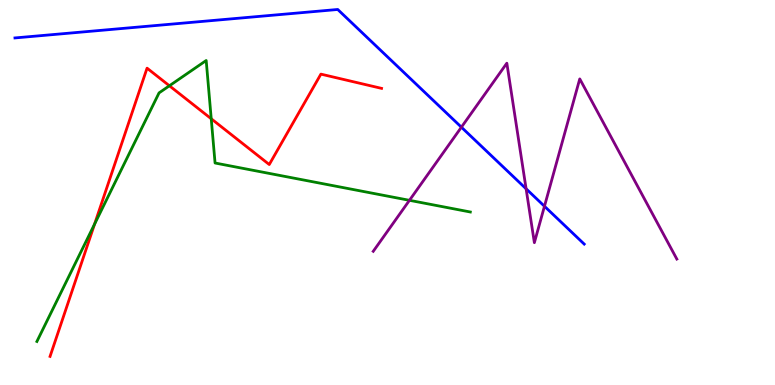[{'lines': ['blue', 'red'], 'intersections': []}, {'lines': ['green', 'red'], 'intersections': [{'x': 1.22, 'y': 4.18}, {'x': 2.19, 'y': 7.77}, {'x': 2.73, 'y': 6.92}]}, {'lines': ['purple', 'red'], 'intersections': []}, {'lines': ['blue', 'green'], 'intersections': []}, {'lines': ['blue', 'purple'], 'intersections': [{'x': 5.95, 'y': 6.7}, {'x': 6.79, 'y': 5.1}, {'x': 7.03, 'y': 4.64}]}, {'lines': ['green', 'purple'], 'intersections': [{'x': 5.28, 'y': 4.8}]}]